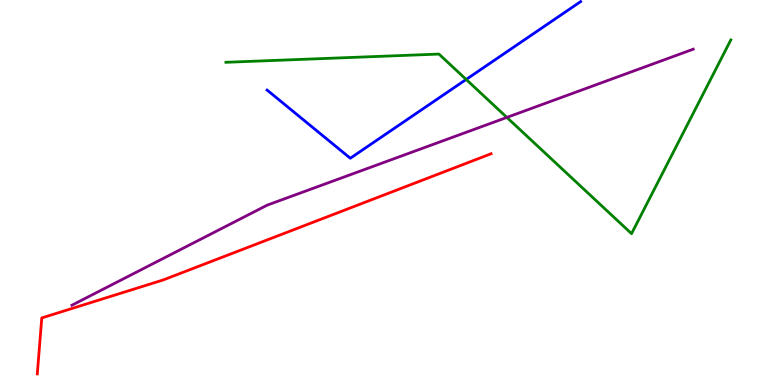[{'lines': ['blue', 'red'], 'intersections': []}, {'lines': ['green', 'red'], 'intersections': []}, {'lines': ['purple', 'red'], 'intersections': []}, {'lines': ['blue', 'green'], 'intersections': [{'x': 6.02, 'y': 7.94}]}, {'lines': ['blue', 'purple'], 'intersections': []}, {'lines': ['green', 'purple'], 'intersections': [{'x': 6.54, 'y': 6.95}]}]